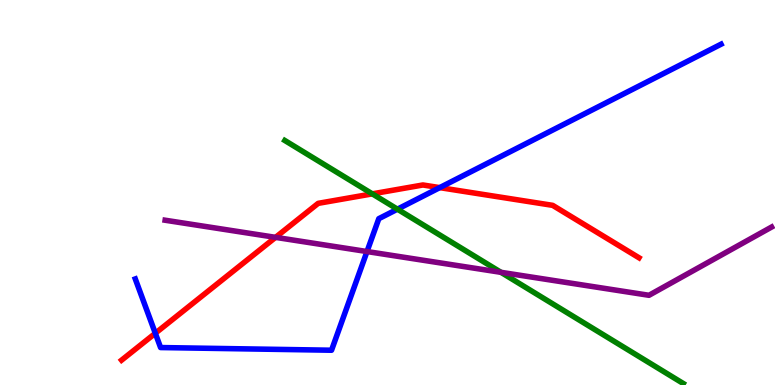[{'lines': ['blue', 'red'], 'intersections': [{'x': 2.0, 'y': 1.34}, {'x': 5.67, 'y': 5.13}]}, {'lines': ['green', 'red'], 'intersections': [{'x': 4.8, 'y': 4.96}]}, {'lines': ['purple', 'red'], 'intersections': [{'x': 3.56, 'y': 3.83}]}, {'lines': ['blue', 'green'], 'intersections': [{'x': 5.13, 'y': 4.57}]}, {'lines': ['blue', 'purple'], 'intersections': [{'x': 4.74, 'y': 3.47}]}, {'lines': ['green', 'purple'], 'intersections': [{'x': 6.46, 'y': 2.93}]}]